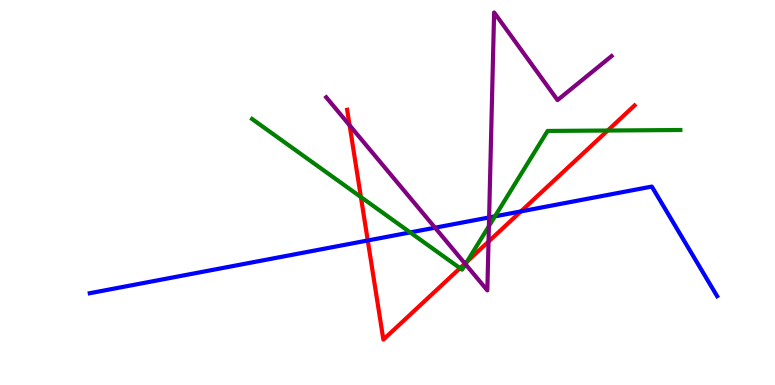[{'lines': ['blue', 'red'], 'intersections': [{'x': 4.75, 'y': 3.75}, {'x': 6.72, 'y': 4.51}]}, {'lines': ['green', 'red'], 'intersections': [{'x': 4.66, 'y': 4.88}, {'x': 5.94, 'y': 3.03}, {'x': 6.03, 'y': 3.2}, {'x': 7.84, 'y': 6.61}]}, {'lines': ['purple', 'red'], 'intersections': [{'x': 4.51, 'y': 6.75}, {'x': 6.0, 'y': 3.15}, {'x': 6.3, 'y': 3.72}]}, {'lines': ['blue', 'green'], 'intersections': [{'x': 5.29, 'y': 3.96}, {'x': 6.39, 'y': 4.38}]}, {'lines': ['blue', 'purple'], 'intersections': [{'x': 5.61, 'y': 4.09}, {'x': 6.31, 'y': 4.35}]}, {'lines': ['green', 'purple'], 'intersections': [{'x': 6.01, 'y': 3.14}, {'x': 6.31, 'y': 4.13}]}]